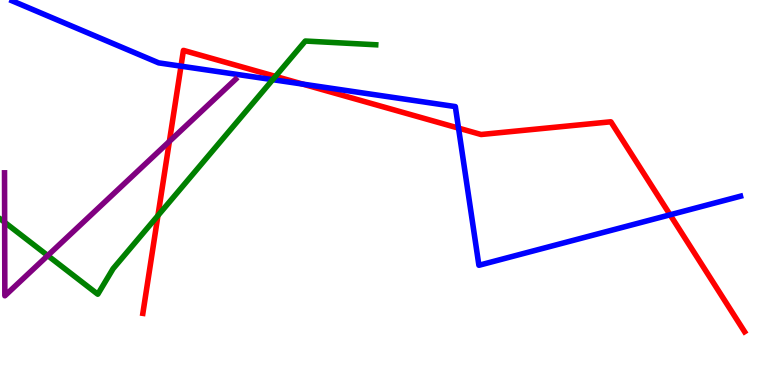[{'lines': ['blue', 'red'], 'intersections': [{'x': 2.34, 'y': 8.28}, {'x': 3.91, 'y': 7.82}, {'x': 5.92, 'y': 6.67}, {'x': 8.65, 'y': 4.42}]}, {'lines': ['green', 'red'], 'intersections': [{'x': 2.04, 'y': 4.4}, {'x': 3.55, 'y': 8.02}]}, {'lines': ['purple', 'red'], 'intersections': [{'x': 2.19, 'y': 6.33}]}, {'lines': ['blue', 'green'], 'intersections': [{'x': 3.52, 'y': 7.93}]}, {'lines': ['blue', 'purple'], 'intersections': []}, {'lines': ['green', 'purple'], 'intersections': [{'x': 0.0599, 'y': 4.23}, {'x': 0.616, 'y': 3.36}]}]